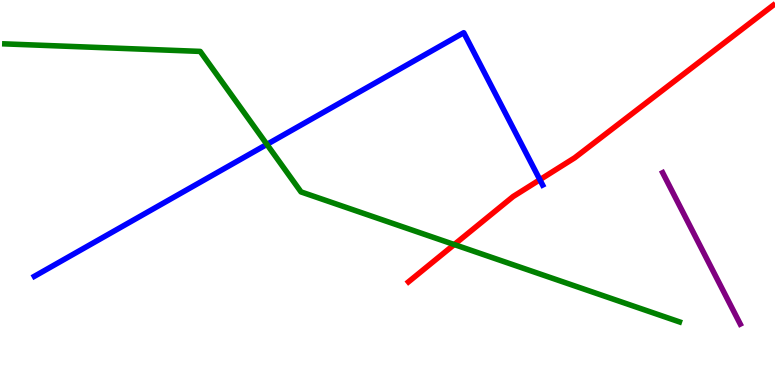[{'lines': ['blue', 'red'], 'intersections': [{'x': 6.97, 'y': 5.33}]}, {'lines': ['green', 'red'], 'intersections': [{'x': 5.86, 'y': 3.65}]}, {'lines': ['purple', 'red'], 'intersections': []}, {'lines': ['blue', 'green'], 'intersections': [{'x': 3.44, 'y': 6.25}]}, {'lines': ['blue', 'purple'], 'intersections': []}, {'lines': ['green', 'purple'], 'intersections': []}]